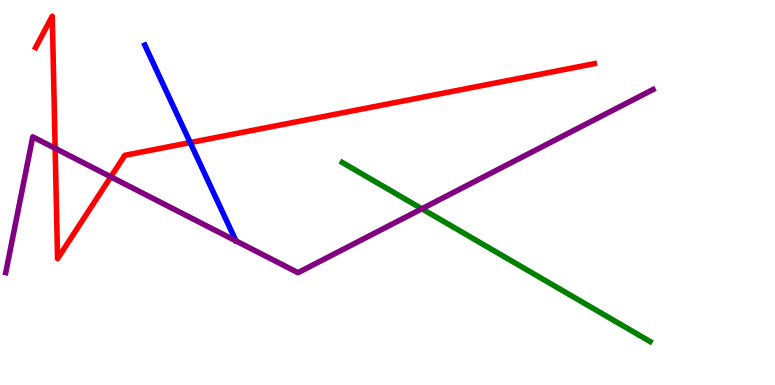[{'lines': ['blue', 'red'], 'intersections': [{'x': 2.45, 'y': 6.3}]}, {'lines': ['green', 'red'], 'intersections': []}, {'lines': ['purple', 'red'], 'intersections': [{'x': 0.712, 'y': 6.15}, {'x': 1.43, 'y': 5.41}]}, {'lines': ['blue', 'green'], 'intersections': []}, {'lines': ['blue', 'purple'], 'intersections': []}, {'lines': ['green', 'purple'], 'intersections': [{'x': 5.44, 'y': 4.58}]}]